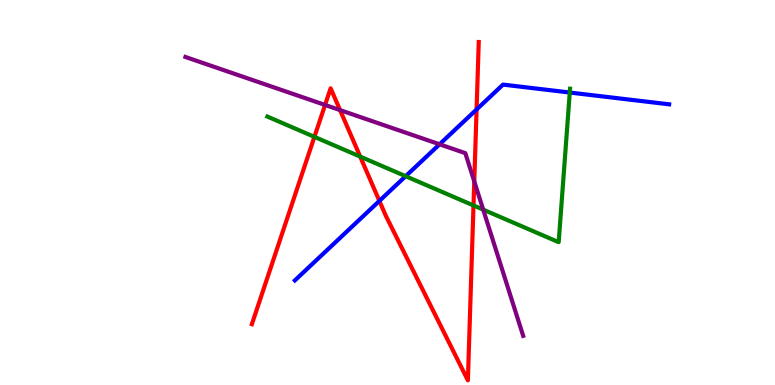[{'lines': ['blue', 'red'], 'intersections': [{'x': 4.9, 'y': 4.78}, {'x': 6.15, 'y': 7.16}]}, {'lines': ['green', 'red'], 'intersections': [{'x': 4.06, 'y': 6.45}, {'x': 4.65, 'y': 5.93}, {'x': 6.11, 'y': 4.66}]}, {'lines': ['purple', 'red'], 'intersections': [{'x': 4.19, 'y': 7.27}, {'x': 4.39, 'y': 7.14}, {'x': 6.12, 'y': 5.29}]}, {'lines': ['blue', 'green'], 'intersections': [{'x': 5.23, 'y': 5.42}, {'x': 7.35, 'y': 7.6}]}, {'lines': ['blue', 'purple'], 'intersections': [{'x': 5.67, 'y': 6.25}]}, {'lines': ['green', 'purple'], 'intersections': [{'x': 6.23, 'y': 4.55}]}]